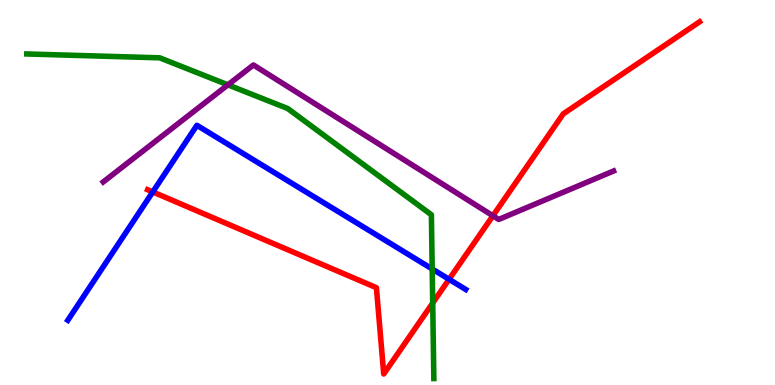[{'lines': ['blue', 'red'], 'intersections': [{'x': 1.97, 'y': 5.01}, {'x': 5.79, 'y': 2.75}]}, {'lines': ['green', 'red'], 'intersections': [{'x': 5.58, 'y': 2.13}]}, {'lines': ['purple', 'red'], 'intersections': [{'x': 6.36, 'y': 4.39}]}, {'lines': ['blue', 'green'], 'intersections': [{'x': 5.58, 'y': 3.01}]}, {'lines': ['blue', 'purple'], 'intersections': []}, {'lines': ['green', 'purple'], 'intersections': [{'x': 2.94, 'y': 7.8}]}]